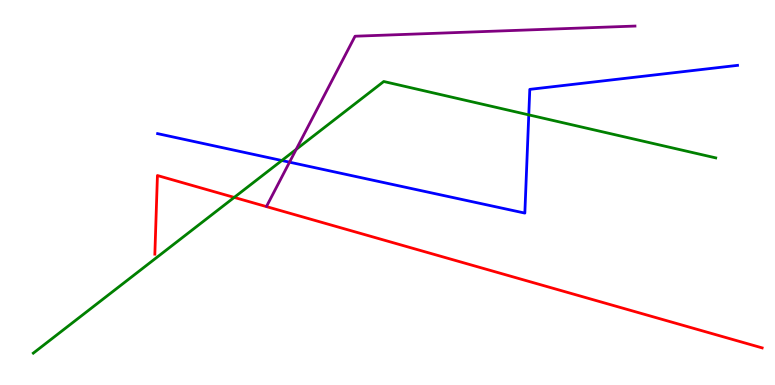[{'lines': ['blue', 'red'], 'intersections': []}, {'lines': ['green', 'red'], 'intersections': [{'x': 3.02, 'y': 4.87}]}, {'lines': ['purple', 'red'], 'intersections': []}, {'lines': ['blue', 'green'], 'intersections': [{'x': 3.64, 'y': 5.83}, {'x': 6.82, 'y': 7.02}]}, {'lines': ['blue', 'purple'], 'intersections': [{'x': 3.74, 'y': 5.79}]}, {'lines': ['green', 'purple'], 'intersections': [{'x': 3.82, 'y': 6.12}]}]